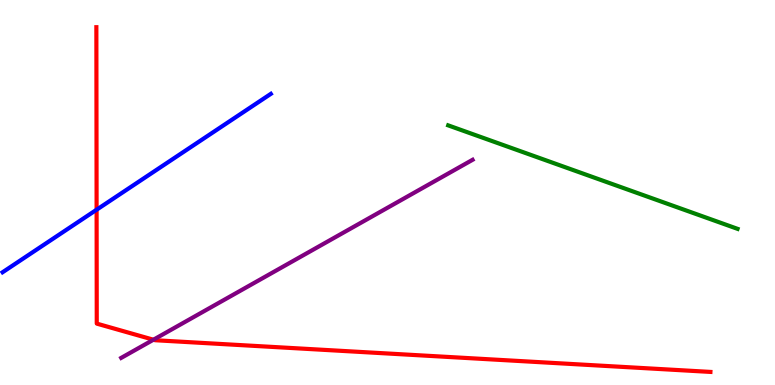[{'lines': ['blue', 'red'], 'intersections': [{'x': 1.25, 'y': 4.55}]}, {'lines': ['green', 'red'], 'intersections': []}, {'lines': ['purple', 'red'], 'intersections': [{'x': 1.98, 'y': 1.18}]}, {'lines': ['blue', 'green'], 'intersections': []}, {'lines': ['blue', 'purple'], 'intersections': []}, {'lines': ['green', 'purple'], 'intersections': []}]